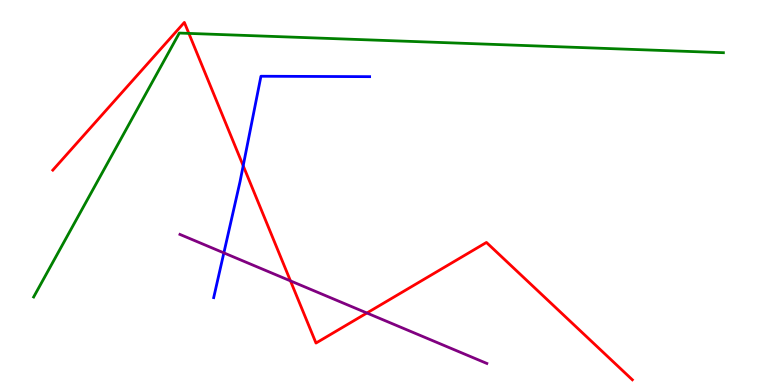[{'lines': ['blue', 'red'], 'intersections': [{'x': 3.14, 'y': 5.7}]}, {'lines': ['green', 'red'], 'intersections': [{'x': 2.44, 'y': 9.13}]}, {'lines': ['purple', 'red'], 'intersections': [{'x': 3.75, 'y': 2.7}, {'x': 4.73, 'y': 1.87}]}, {'lines': ['blue', 'green'], 'intersections': []}, {'lines': ['blue', 'purple'], 'intersections': [{'x': 2.89, 'y': 3.43}]}, {'lines': ['green', 'purple'], 'intersections': []}]